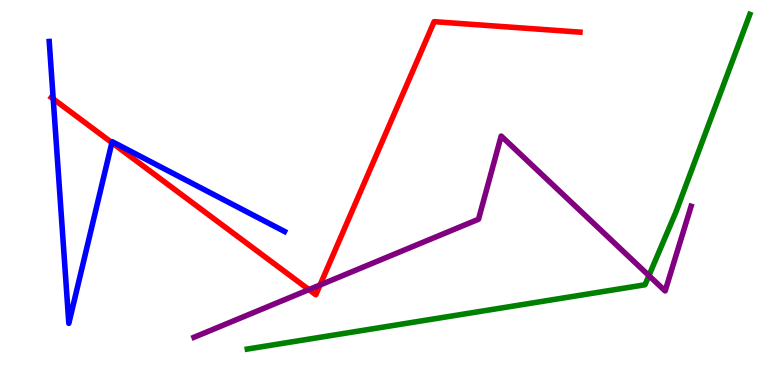[{'lines': ['blue', 'red'], 'intersections': [{'x': 0.687, 'y': 7.43}, {'x': 1.44, 'y': 6.29}]}, {'lines': ['green', 'red'], 'intersections': []}, {'lines': ['purple', 'red'], 'intersections': [{'x': 3.99, 'y': 2.48}, {'x': 4.13, 'y': 2.6}]}, {'lines': ['blue', 'green'], 'intersections': []}, {'lines': ['blue', 'purple'], 'intersections': []}, {'lines': ['green', 'purple'], 'intersections': [{'x': 8.37, 'y': 2.84}]}]